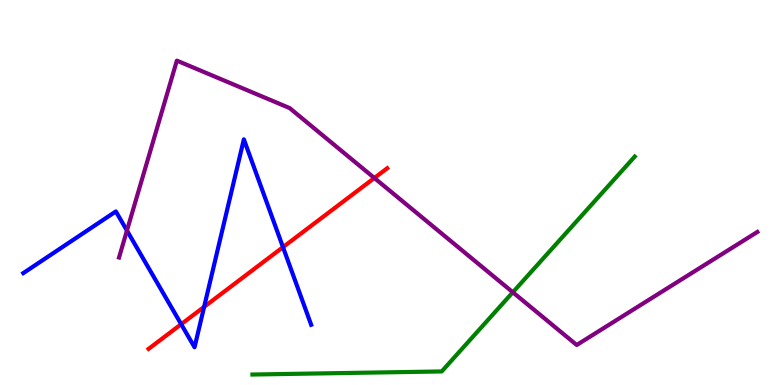[{'lines': ['blue', 'red'], 'intersections': [{'x': 2.34, 'y': 1.58}, {'x': 2.63, 'y': 2.03}, {'x': 3.65, 'y': 3.58}]}, {'lines': ['green', 'red'], 'intersections': []}, {'lines': ['purple', 'red'], 'intersections': [{'x': 4.83, 'y': 5.38}]}, {'lines': ['blue', 'green'], 'intersections': []}, {'lines': ['blue', 'purple'], 'intersections': [{'x': 1.64, 'y': 4.01}]}, {'lines': ['green', 'purple'], 'intersections': [{'x': 6.62, 'y': 2.41}]}]